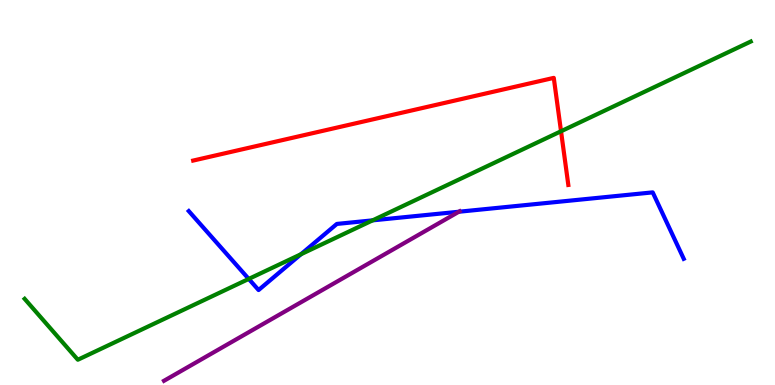[{'lines': ['blue', 'red'], 'intersections': []}, {'lines': ['green', 'red'], 'intersections': [{'x': 7.24, 'y': 6.59}]}, {'lines': ['purple', 'red'], 'intersections': []}, {'lines': ['blue', 'green'], 'intersections': [{'x': 3.21, 'y': 2.76}, {'x': 3.88, 'y': 3.4}, {'x': 4.81, 'y': 4.28}]}, {'lines': ['blue', 'purple'], 'intersections': [{'x': 5.92, 'y': 4.5}]}, {'lines': ['green', 'purple'], 'intersections': []}]